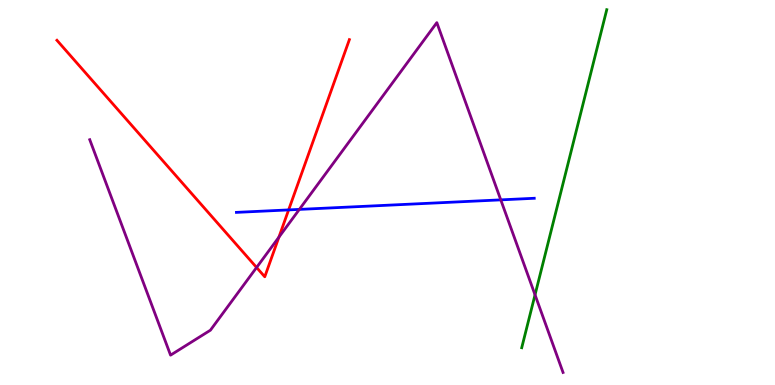[{'lines': ['blue', 'red'], 'intersections': [{'x': 3.72, 'y': 4.55}]}, {'lines': ['green', 'red'], 'intersections': []}, {'lines': ['purple', 'red'], 'intersections': [{'x': 3.31, 'y': 3.05}, {'x': 3.6, 'y': 3.84}]}, {'lines': ['blue', 'green'], 'intersections': []}, {'lines': ['blue', 'purple'], 'intersections': [{'x': 3.86, 'y': 4.56}, {'x': 6.46, 'y': 4.81}]}, {'lines': ['green', 'purple'], 'intersections': [{'x': 6.9, 'y': 2.34}]}]